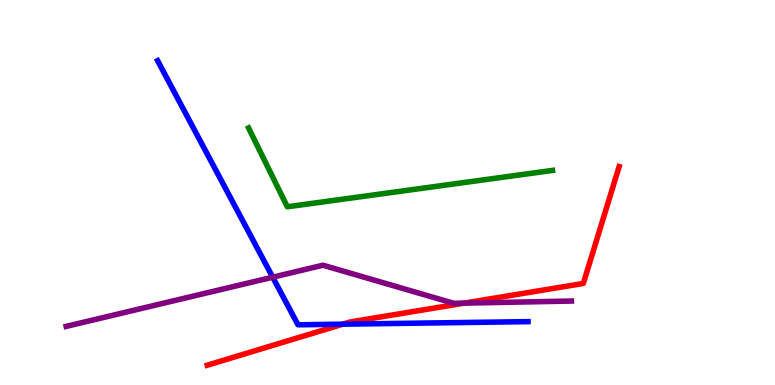[{'lines': ['blue', 'red'], 'intersections': [{'x': 4.42, 'y': 1.58}]}, {'lines': ['green', 'red'], 'intersections': []}, {'lines': ['purple', 'red'], 'intersections': [{'x': 5.99, 'y': 2.13}]}, {'lines': ['blue', 'green'], 'intersections': []}, {'lines': ['blue', 'purple'], 'intersections': [{'x': 3.52, 'y': 2.8}]}, {'lines': ['green', 'purple'], 'intersections': []}]